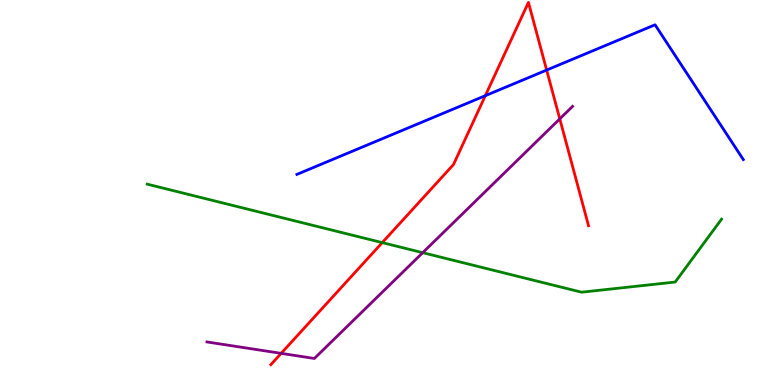[{'lines': ['blue', 'red'], 'intersections': [{'x': 6.26, 'y': 7.51}, {'x': 7.05, 'y': 8.18}]}, {'lines': ['green', 'red'], 'intersections': [{'x': 4.93, 'y': 3.7}]}, {'lines': ['purple', 'red'], 'intersections': [{'x': 3.63, 'y': 0.822}, {'x': 7.22, 'y': 6.91}]}, {'lines': ['blue', 'green'], 'intersections': []}, {'lines': ['blue', 'purple'], 'intersections': []}, {'lines': ['green', 'purple'], 'intersections': [{'x': 5.45, 'y': 3.44}]}]